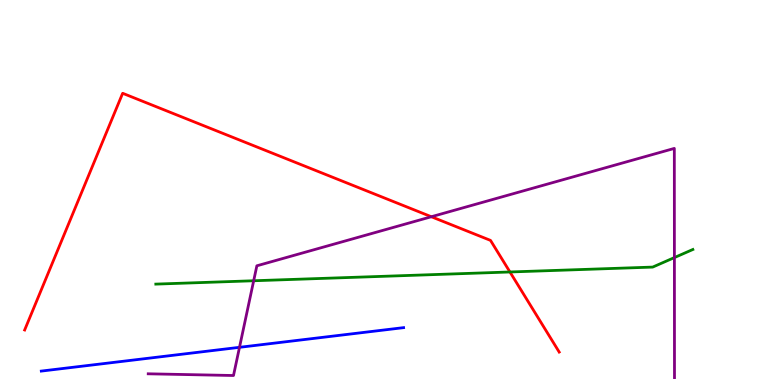[{'lines': ['blue', 'red'], 'intersections': []}, {'lines': ['green', 'red'], 'intersections': [{'x': 6.58, 'y': 2.94}]}, {'lines': ['purple', 'red'], 'intersections': [{'x': 5.57, 'y': 4.37}]}, {'lines': ['blue', 'green'], 'intersections': []}, {'lines': ['blue', 'purple'], 'intersections': [{'x': 3.09, 'y': 0.979}]}, {'lines': ['green', 'purple'], 'intersections': [{'x': 3.27, 'y': 2.71}, {'x': 8.7, 'y': 3.31}]}]